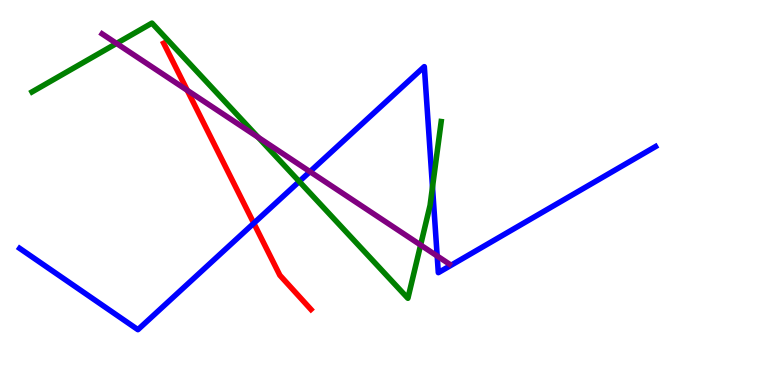[{'lines': ['blue', 'red'], 'intersections': [{'x': 3.27, 'y': 4.2}]}, {'lines': ['green', 'red'], 'intersections': []}, {'lines': ['purple', 'red'], 'intersections': [{'x': 2.42, 'y': 7.65}]}, {'lines': ['blue', 'green'], 'intersections': [{'x': 3.86, 'y': 5.29}, {'x': 5.58, 'y': 5.14}]}, {'lines': ['blue', 'purple'], 'intersections': [{'x': 4.0, 'y': 5.54}, {'x': 5.64, 'y': 3.35}]}, {'lines': ['green', 'purple'], 'intersections': [{'x': 1.5, 'y': 8.87}, {'x': 3.33, 'y': 6.43}, {'x': 5.43, 'y': 3.64}]}]